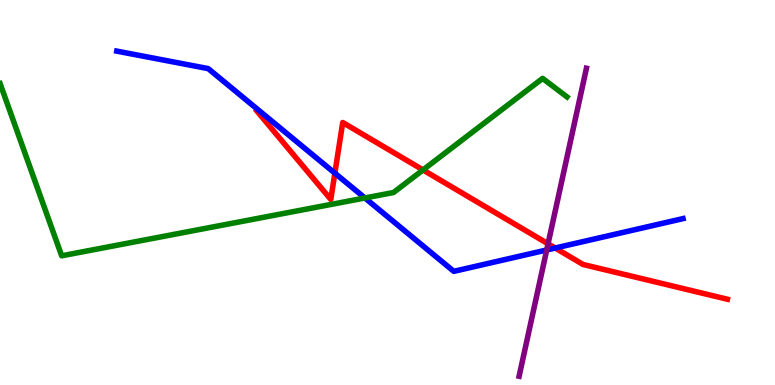[{'lines': ['blue', 'red'], 'intersections': [{'x': 4.32, 'y': 5.5}, {'x': 7.16, 'y': 3.56}]}, {'lines': ['green', 'red'], 'intersections': [{'x': 5.46, 'y': 5.59}]}, {'lines': ['purple', 'red'], 'intersections': [{'x': 7.07, 'y': 3.67}]}, {'lines': ['blue', 'green'], 'intersections': [{'x': 4.71, 'y': 4.86}]}, {'lines': ['blue', 'purple'], 'intersections': [{'x': 7.05, 'y': 3.51}]}, {'lines': ['green', 'purple'], 'intersections': []}]